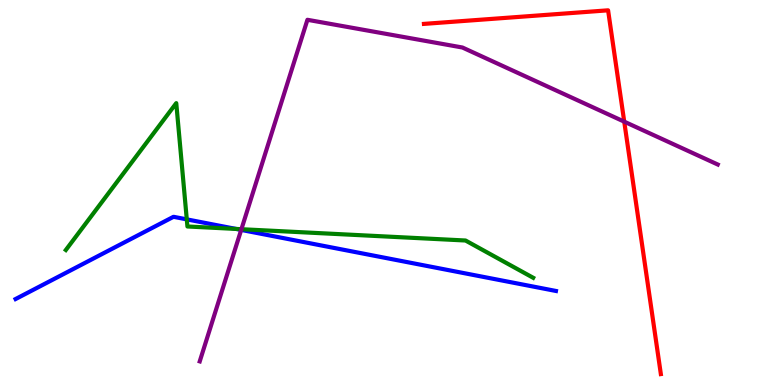[{'lines': ['blue', 'red'], 'intersections': []}, {'lines': ['green', 'red'], 'intersections': []}, {'lines': ['purple', 'red'], 'intersections': [{'x': 8.05, 'y': 6.84}]}, {'lines': ['blue', 'green'], 'intersections': [{'x': 2.41, 'y': 4.3}, {'x': 3.05, 'y': 4.05}]}, {'lines': ['blue', 'purple'], 'intersections': [{'x': 3.11, 'y': 4.03}]}, {'lines': ['green', 'purple'], 'intersections': [{'x': 3.11, 'y': 4.05}]}]